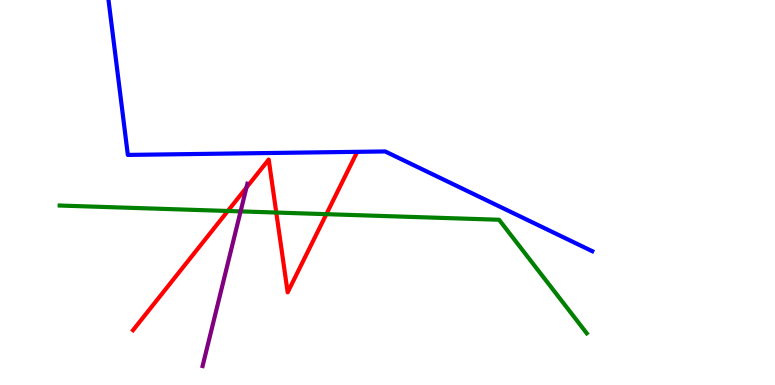[{'lines': ['blue', 'red'], 'intersections': []}, {'lines': ['green', 'red'], 'intersections': [{'x': 2.94, 'y': 4.52}, {'x': 3.56, 'y': 4.48}, {'x': 4.21, 'y': 4.44}]}, {'lines': ['purple', 'red'], 'intersections': [{'x': 3.18, 'y': 5.13}]}, {'lines': ['blue', 'green'], 'intersections': []}, {'lines': ['blue', 'purple'], 'intersections': []}, {'lines': ['green', 'purple'], 'intersections': [{'x': 3.1, 'y': 4.51}]}]